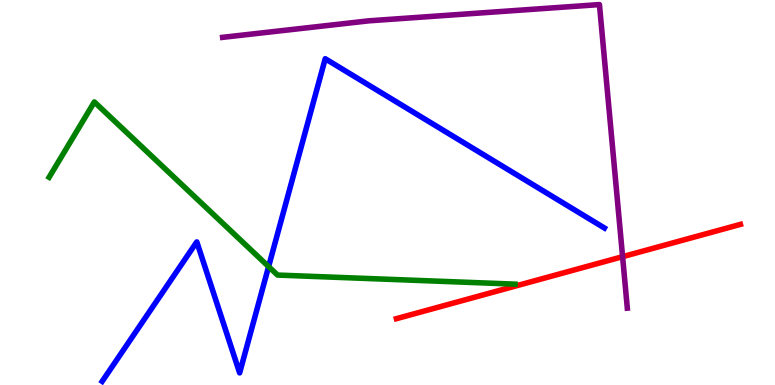[{'lines': ['blue', 'red'], 'intersections': []}, {'lines': ['green', 'red'], 'intersections': []}, {'lines': ['purple', 'red'], 'intersections': [{'x': 8.03, 'y': 3.33}]}, {'lines': ['blue', 'green'], 'intersections': [{'x': 3.47, 'y': 3.08}]}, {'lines': ['blue', 'purple'], 'intersections': []}, {'lines': ['green', 'purple'], 'intersections': []}]